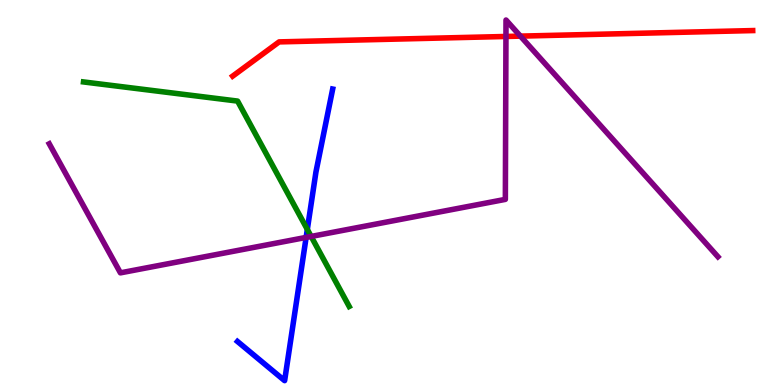[{'lines': ['blue', 'red'], 'intersections': []}, {'lines': ['green', 'red'], 'intersections': []}, {'lines': ['purple', 'red'], 'intersections': [{'x': 6.53, 'y': 9.05}, {'x': 6.72, 'y': 9.06}]}, {'lines': ['blue', 'green'], 'intersections': [{'x': 3.97, 'y': 4.04}]}, {'lines': ['blue', 'purple'], 'intersections': [{'x': 3.95, 'y': 3.83}]}, {'lines': ['green', 'purple'], 'intersections': [{'x': 4.01, 'y': 3.86}]}]